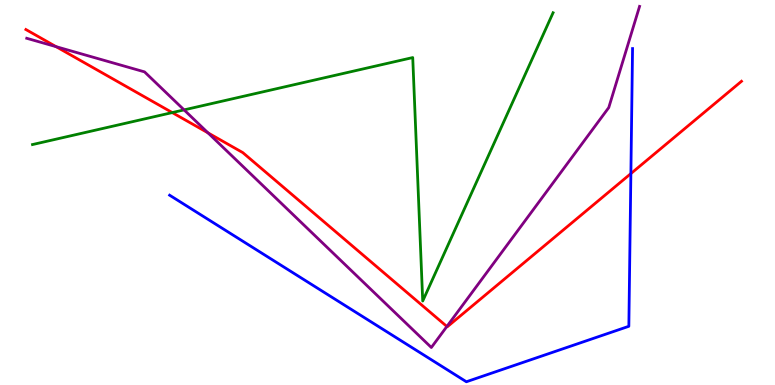[{'lines': ['blue', 'red'], 'intersections': [{'x': 8.14, 'y': 5.49}]}, {'lines': ['green', 'red'], 'intersections': [{'x': 2.22, 'y': 7.08}]}, {'lines': ['purple', 'red'], 'intersections': [{'x': 0.724, 'y': 8.79}, {'x': 2.68, 'y': 6.55}, {'x': 5.77, 'y': 1.52}]}, {'lines': ['blue', 'green'], 'intersections': []}, {'lines': ['blue', 'purple'], 'intersections': []}, {'lines': ['green', 'purple'], 'intersections': [{'x': 2.38, 'y': 7.15}]}]